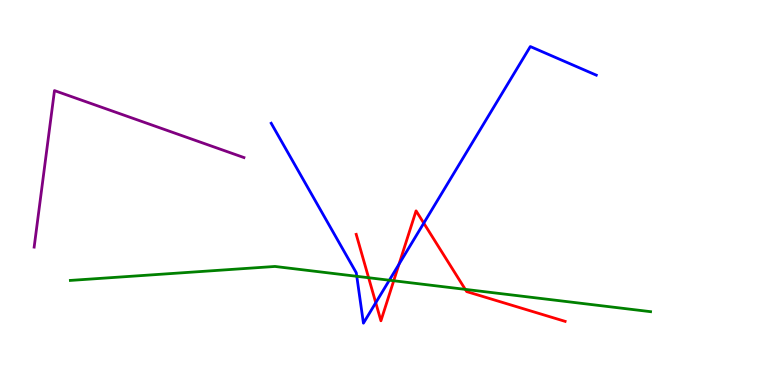[{'lines': ['blue', 'red'], 'intersections': [{'x': 4.85, 'y': 2.14}, {'x': 5.15, 'y': 3.14}, {'x': 5.47, 'y': 4.2}]}, {'lines': ['green', 'red'], 'intersections': [{'x': 4.76, 'y': 2.79}, {'x': 5.08, 'y': 2.71}, {'x': 6.0, 'y': 2.48}]}, {'lines': ['purple', 'red'], 'intersections': []}, {'lines': ['blue', 'green'], 'intersections': [{'x': 4.6, 'y': 2.82}, {'x': 5.02, 'y': 2.72}]}, {'lines': ['blue', 'purple'], 'intersections': []}, {'lines': ['green', 'purple'], 'intersections': []}]